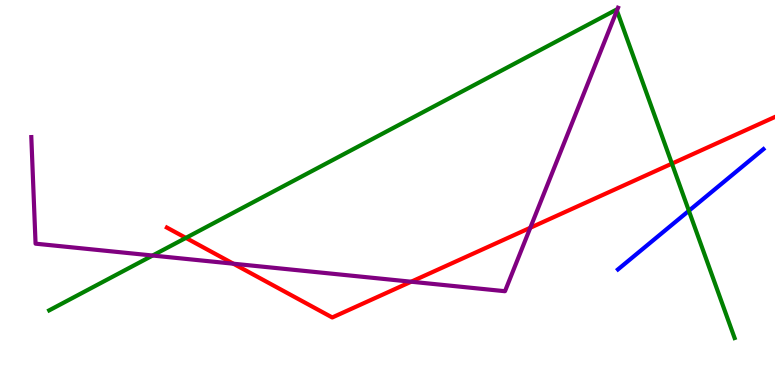[{'lines': ['blue', 'red'], 'intersections': []}, {'lines': ['green', 'red'], 'intersections': [{'x': 2.4, 'y': 3.82}, {'x': 8.67, 'y': 5.75}]}, {'lines': ['purple', 'red'], 'intersections': [{'x': 3.01, 'y': 3.15}, {'x': 5.31, 'y': 2.68}, {'x': 6.84, 'y': 4.08}]}, {'lines': ['blue', 'green'], 'intersections': [{'x': 8.89, 'y': 4.52}]}, {'lines': ['blue', 'purple'], 'intersections': []}, {'lines': ['green', 'purple'], 'intersections': [{'x': 1.97, 'y': 3.36}, {'x': 7.96, 'y': 9.72}]}]